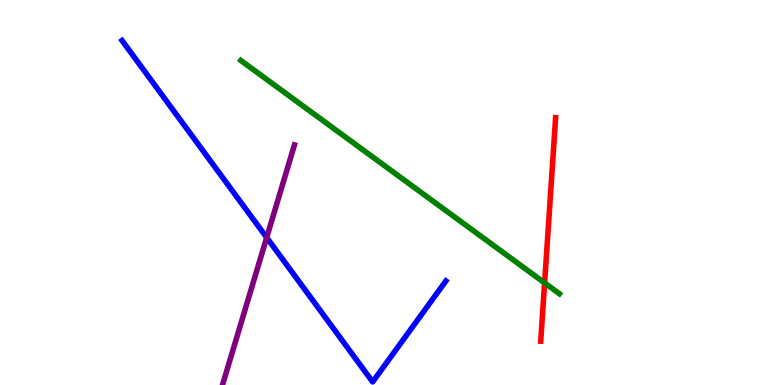[{'lines': ['blue', 'red'], 'intersections': []}, {'lines': ['green', 'red'], 'intersections': [{'x': 7.03, 'y': 2.65}]}, {'lines': ['purple', 'red'], 'intersections': []}, {'lines': ['blue', 'green'], 'intersections': []}, {'lines': ['blue', 'purple'], 'intersections': [{'x': 3.44, 'y': 3.83}]}, {'lines': ['green', 'purple'], 'intersections': []}]